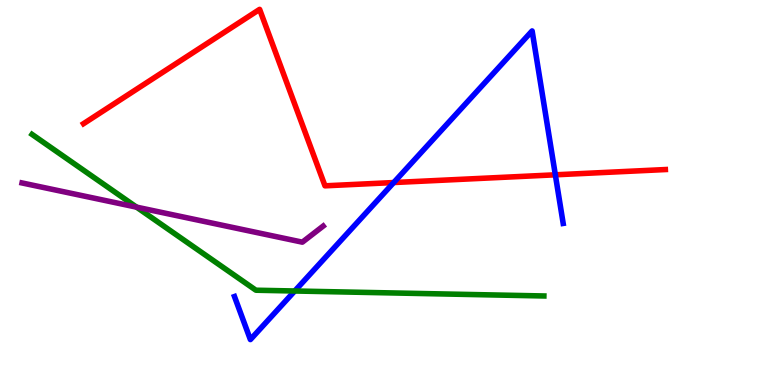[{'lines': ['blue', 'red'], 'intersections': [{'x': 5.08, 'y': 5.26}, {'x': 7.17, 'y': 5.46}]}, {'lines': ['green', 'red'], 'intersections': []}, {'lines': ['purple', 'red'], 'intersections': []}, {'lines': ['blue', 'green'], 'intersections': [{'x': 3.8, 'y': 2.44}]}, {'lines': ['blue', 'purple'], 'intersections': []}, {'lines': ['green', 'purple'], 'intersections': [{'x': 1.76, 'y': 4.62}]}]